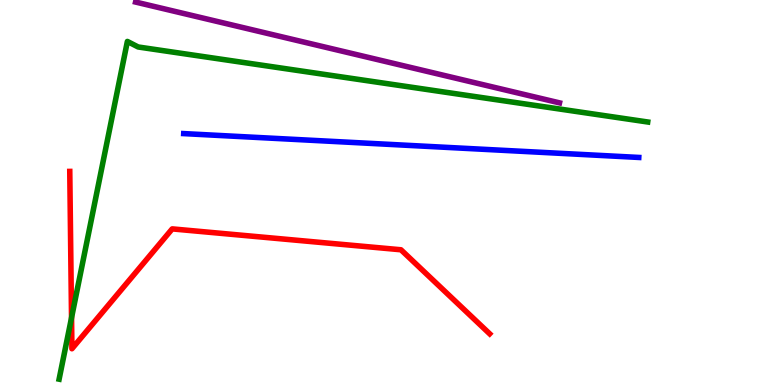[{'lines': ['blue', 'red'], 'intersections': []}, {'lines': ['green', 'red'], 'intersections': [{'x': 0.923, 'y': 1.75}]}, {'lines': ['purple', 'red'], 'intersections': []}, {'lines': ['blue', 'green'], 'intersections': []}, {'lines': ['blue', 'purple'], 'intersections': []}, {'lines': ['green', 'purple'], 'intersections': []}]